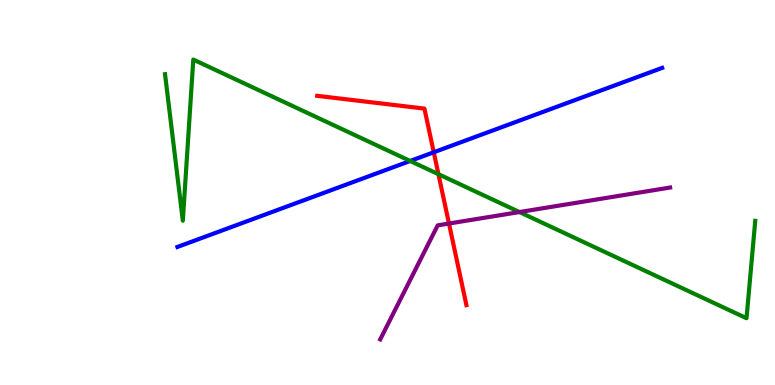[{'lines': ['blue', 'red'], 'intersections': [{'x': 5.6, 'y': 6.05}]}, {'lines': ['green', 'red'], 'intersections': [{'x': 5.66, 'y': 5.48}]}, {'lines': ['purple', 'red'], 'intersections': [{'x': 5.79, 'y': 4.19}]}, {'lines': ['blue', 'green'], 'intersections': [{'x': 5.29, 'y': 5.82}]}, {'lines': ['blue', 'purple'], 'intersections': []}, {'lines': ['green', 'purple'], 'intersections': [{'x': 6.7, 'y': 4.49}]}]